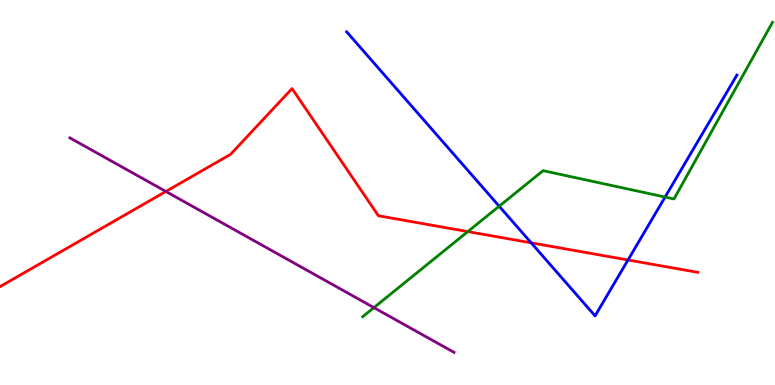[{'lines': ['blue', 'red'], 'intersections': [{'x': 6.85, 'y': 3.69}, {'x': 8.1, 'y': 3.25}]}, {'lines': ['green', 'red'], 'intersections': [{'x': 6.04, 'y': 3.98}]}, {'lines': ['purple', 'red'], 'intersections': [{'x': 2.14, 'y': 5.03}]}, {'lines': ['blue', 'green'], 'intersections': [{'x': 6.44, 'y': 4.64}, {'x': 8.58, 'y': 4.88}]}, {'lines': ['blue', 'purple'], 'intersections': []}, {'lines': ['green', 'purple'], 'intersections': [{'x': 4.82, 'y': 2.01}]}]